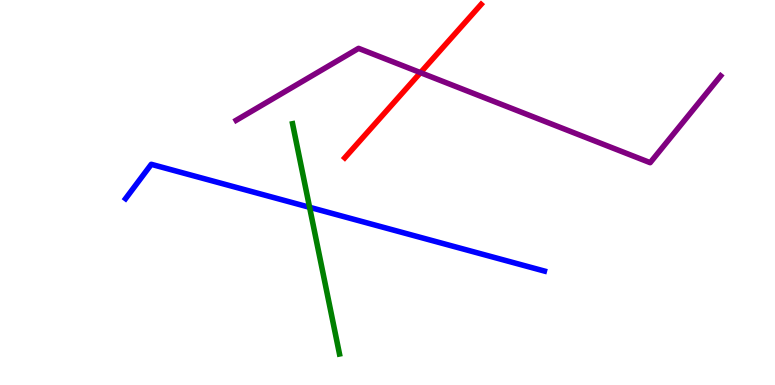[{'lines': ['blue', 'red'], 'intersections': []}, {'lines': ['green', 'red'], 'intersections': []}, {'lines': ['purple', 'red'], 'intersections': [{'x': 5.43, 'y': 8.11}]}, {'lines': ['blue', 'green'], 'intersections': [{'x': 3.99, 'y': 4.62}]}, {'lines': ['blue', 'purple'], 'intersections': []}, {'lines': ['green', 'purple'], 'intersections': []}]